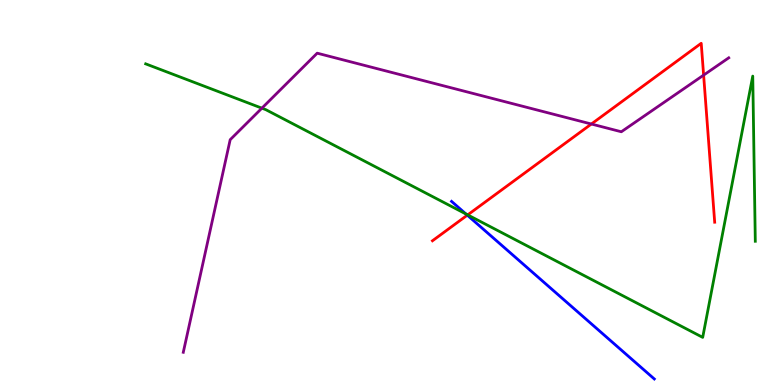[{'lines': ['blue', 'red'], 'intersections': [{'x': 6.03, 'y': 4.41}]}, {'lines': ['green', 'red'], 'intersections': [{'x': 6.03, 'y': 4.42}]}, {'lines': ['purple', 'red'], 'intersections': [{'x': 7.63, 'y': 6.78}, {'x': 9.08, 'y': 8.05}]}, {'lines': ['blue', 'green'], 'intersections': [{'x': 6.01, 'y': 4.44}]}, {'lines': ['blue', 'purple'], 'intersections': []}, {'lines': ['green', 'purple'], 'intersections': [{'x': 3.38, 'y': 7.19}]}]